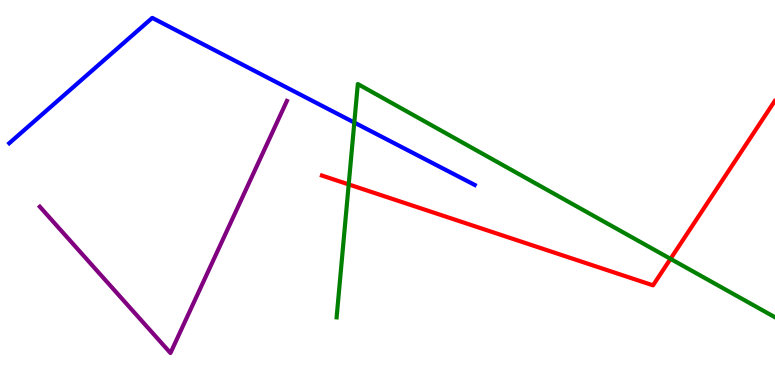[{'lines': ['blue', 'red'], 'intersections': []}, {'lines': ['green', 'red'], 'intersections': [{'x': 4.5, 'y': 5.21}, {'x': 8.65, 'y': 3.28}]}, {'lines': ['purple', 'red'], 'intersections': []}, {'lines': ['blue', 'green'], 'intersections': [{'x': 4.57, 'y': 6.82}]}, {'lines': ['blue', 'purple'], 'intersections': []}, {'lines': ['green', 'purple'], 'intersections': []}]